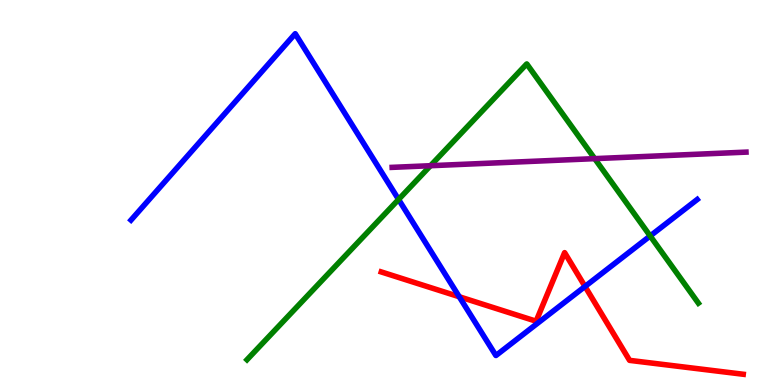[{'lines': ['blue', 'red'], 'intersections': [{'x': 5.93, 'y': 2.29}, {'x': 7.55, 'y': 2.56}]}, {'lines': ['green', 'red'], 'intersections': []}, {'lines': ['purple', 'red'], 'intersections': []}, {'lines': ['blue', 'green'], 'intersections': [{'x': 5.14, 'y': 4.82}, {'x': 8.39, 'y': 3.87}]}, {'lines': ['blue', 'purple'], 'intersections': []}, {'lines': ['green', 'purple'], 'intersections': [{'x': 5.55, 'y': 5.7}, {'x': 7.67, 'y': 5.88}]}]